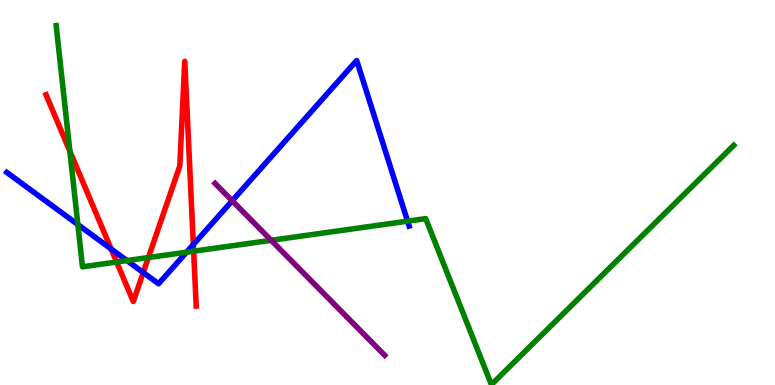[{'lines': ['blue', 'red'], 'intersections': [{'x': 1.43, 'y': 3.53}, {'x': 1.85, 'y': 2.92}, {'x': 2.49, 'y': 3.65}]}, {'lines': ['green', 'red'], 'intersections': [{'x': 0.902, 'y': 6.07}, {'x': 1.5, 'y': 3.19}, {'x': 1.91, 'y': 3.31}, {'x': 2.5, 'y': 3.48}]}, {'lines': ['purple', 'red'], 'intersections': []}, {'lines': ['blue', 'green'], 'intersections': [{'x': 1.0, 'y': 4.17}, {'x': 1.64, 'y': 3.23}, {'x': 2.41, 'y': 3.45}, {'x': 5.26, 'y': 4.26}]}, {'lines': ['blue', 'purple'], 'intersections': [{'x': 3.0, 'y': 4.79}]}, {'lines': ['green', 'purple'], 'intersections': [{'x': 3.5, 'y': 3.76}]}]